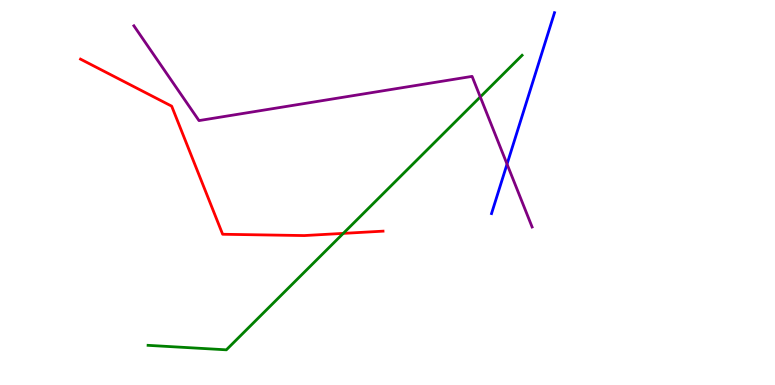[{'lines': ['blue', 'red'], 'intersections': []}, {'lines': ['green', 'red'], 'intersections': [{'x': 4.43, 'y': 3.94}]}, {'lines': ['purple', 'red'], 'intersections': []}, {'lines': ['blue', 'green'], 'intersections': []}, {'lines': ['blue', 'purple'], 'intersections': [{'x': 6.54, 'y': 5.74}]}, {'lines': ['green', 'purple'], 'intersections': [{'x': 6.2, 'y': 7.48}]}]